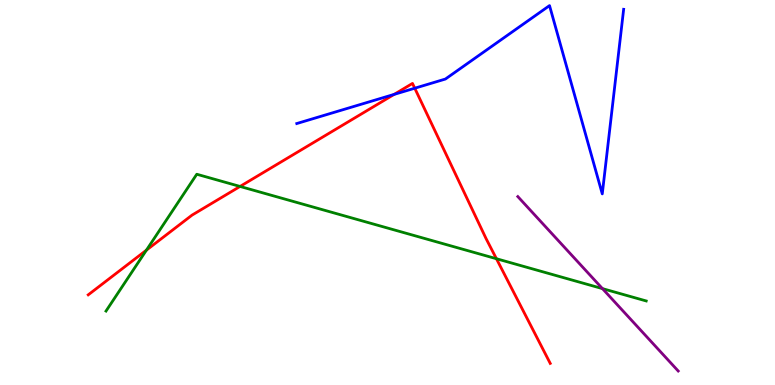[{'lines': ['blue', 'red'], 'intersections': [{'x': 5.09, 'y': 7.55}, {'x': 5.35, 'y': 7.71}]}, {'lines': ['green', 'red'], 'intersections': [{'x': 1.89, 'y': 3.5}, {'x': 3.1, 'y': 5.16}, {'x': 6.41, 'y': 3.28}]}, {'lines': ['purple', 'red'], 'intersections': []}, {'lines': ['blue', 'green'], 'intersections': []}, {'lines': ['blue', 'purple'], 'intersections': []}, {'lines': ['green', 'purple'], 'intersections': [{'x': 7.77, 'y': 2.5}]}]